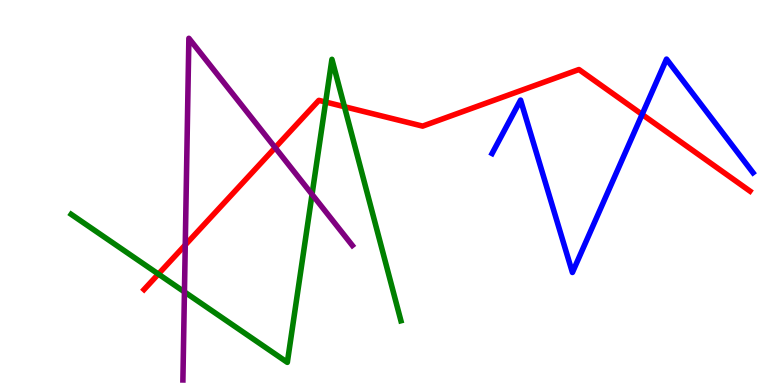[{'lines': ['blue', 'red'], 'intersections': [{'x': 8.29, 'y': 7.03}]}, {'lines': ['green', 'red'], 'intersections': [{'x': 2.04, 'y': 2.88}, {'x': 4.2, 'y': 7.35}, {'x': 4.44, 'y': 7.23}]}, {'lines': ['purple', 'red'], 'intersections': [{'x': 2.39, 'y': 3.64}, {'x': 3.55, 'y': 6.16}]}, {'lines': ['blue', 'green'], 'intersections': []}, {'lines': ['blue', 'purple'], 'intersections': []}, {'lines': ['green', 'purple'], 'intersections': [{'x': 2.38, 'y': 2.42}, {'x': 4.03, 'y': 4.95}]}]